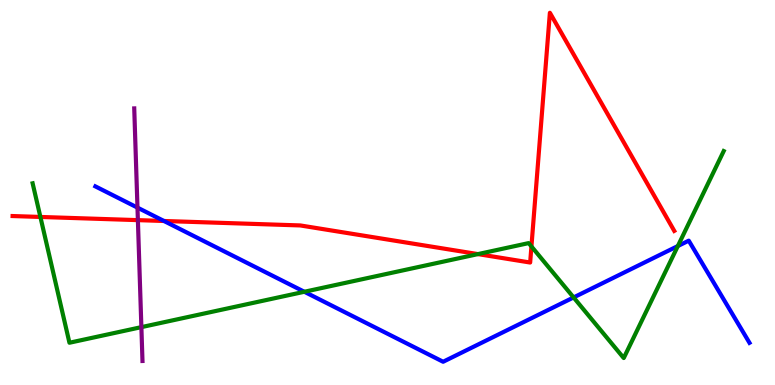[{'lines': ['blue', 'red'], 'intersections': [{'x': 2.12, 'y': 4.26}]}, {'lines': ['green', 'red'], 'intersections': [{'x': 0.521, 'y': 4.36}, {'x': 6.17, 'y': 3.4}, {'x': 6.86, 'y': 3.6}]}, {'lines': ['purple', 'red'], 'intersections': [{'x': 1.78, 'y': 4.28}]}, {'lines': ['blue', 'green'], 'intersections': [{'x': 3.93, 'y': 2.42}, {'x': 7.4, 'y': 2.27}, {'x': 8.75, 'y': 3.61}]}, {'lines': ['blue', 'purple'], 'intersections': [{'x': 1.77, 'y': 4.61}]}, {'lines': ['green', 'purple'], 'intersections': [{'x': 1.82, 'y': 1.5}]}]